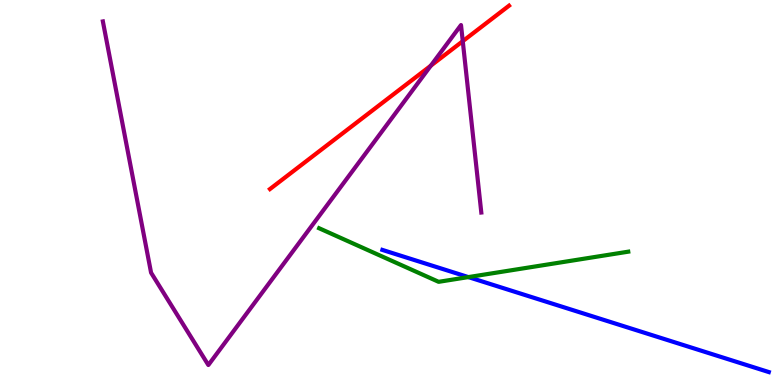[{'lines': ['blue', 'red'], 'intersections': []}, {'lines': ['green', 'red'], 'intersections': []}, {'lines': ['purple', 'red'], 'intersections': [{'x': 5.56, 'y': 8.29}, {'x': 5.97, 'y': 8.93}]}, {'lines': ['blue', 'green'], 'intersections': [{'x': 6.04, 'y': 2.8}]}, {'lines': ['blue', 'purple'], 'intersections': []}, {'lines': ['green', 'purple'], 'intersections': []}]